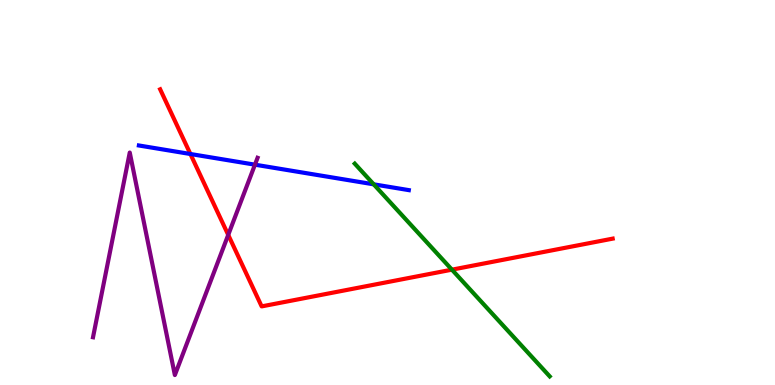[{'lines': ['blue', 'red'], 'intersections': [{'x': 2.46, 'y': 6.0}]}, {'lines': ['green', 'red'], 'intersections': [{'x': 5.83, 'y': 3.0}]}, {'lines': ['purple', 'red'], 'intersections': [{'x': 2.94, 'y': 3.9}]}, {'lines': ['blue', 'green'], 'intersections': [{'x': 4.82, 'y': 5.21}]}, {'lines': ['blue', 'purple'], 'intersections': [{'x': 3.29, 'y': 5.72}]}, {'lines': ['green', 'purple'], 'intersections': []}]